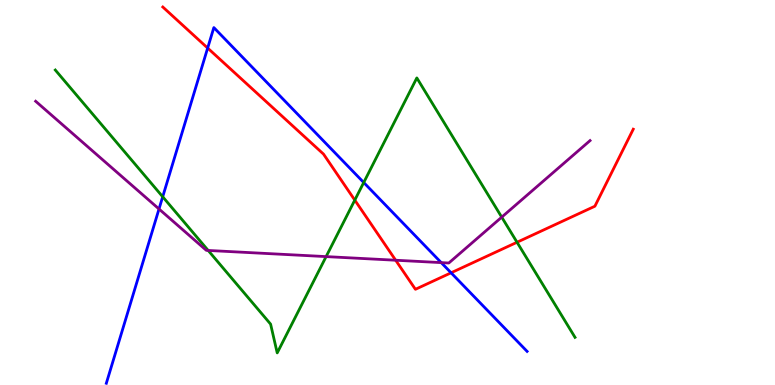[{'lines': ['blue', 'red'], 'intersections': [{'x': 2.68, 'y': 8.75}, {'x': 5.82, 'y': 2.91}]}, {'lines': ['green', 'red'], 'intersections': [{'x': 4.58, 'y': 4.8}, {'x': 6.67, 'y': 3.71}]}, {'lines': ['purple', 'red'], 'intersections': [{'x': 5.11, 'y': 3.24}]}, {'lines': ['blue', 'green'], 'intersections': [{'x': 2.1, 'y': 4.89}, {'x': 4.69, 'y': 5.26}]}, {'lines': ['blue', 'purple'], 'intersections': [{'x': 2.05, 'y': 4.57}, {'x': 5.69, 'y': 3.18}]}, {'lines': ['green', 'purple'], 'intersections': [{'x': 2.69, 'y': 3.49}, {'x': 4.21, 'y': 3.33}, {'x': 6.47, 'y': 4.36}]}]